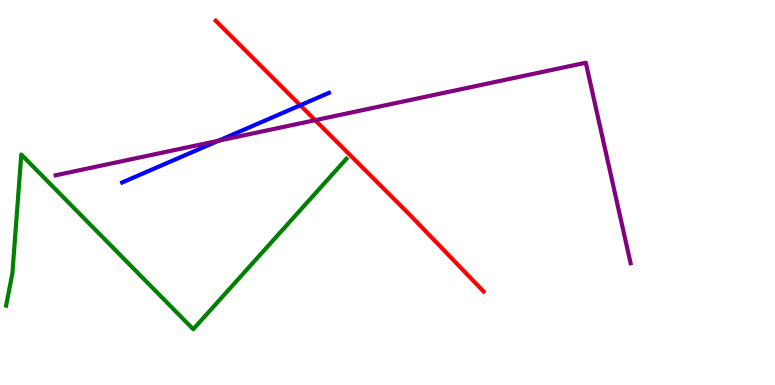[{'lines': ['blue', 'red'], 'intersections': [{'x': 3.87, 'y': 7.27}]}, {'lines': ['green', 'red'], 'intersections': []}, {'lines': ['purple', 'red'], 'intersections': [{'x': 4.07, 'y': 6.88}]}, {'lines': ['blue', 'green'], 'intersections': []}, {'lines': ['blue', 'purple'], 'intersections': [{'x': 2.82, 'y': 6.35}]}, {'lines': ['green', 'purple'], 'intersections': []}]